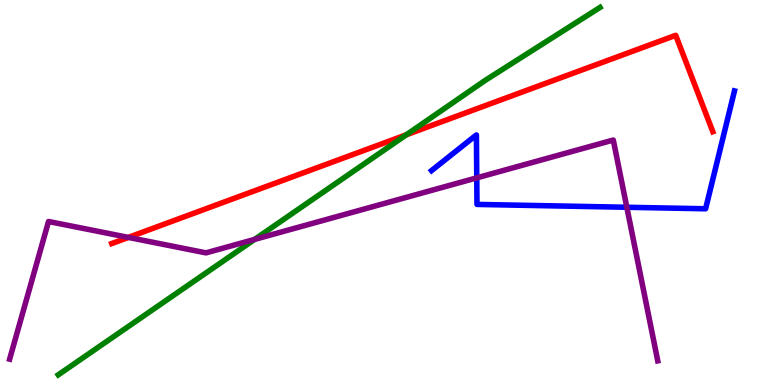[{'lines': ['blue', 'red'], 'intersections': []}, {'lines': ['green', 'red'], 'intersections': [{'x': 5.24, 'y': 6.5}]}, {'lines': ['purple', 'red'], 'intersections': [{'x': 1.66, 'y': 3.83}]}, {'lines': ['blue', 'green'], 'intersections': []}, {'lines': ['blue', 'purple'], 'intersections': [{'x': 6.15, 'y': 5.38}, {'x': 8.09, 'y': 4.62}]}, {'lines': ['green', 'purple'], 'intersections': [{'x': 3.29, 'y': 3.78}]}]